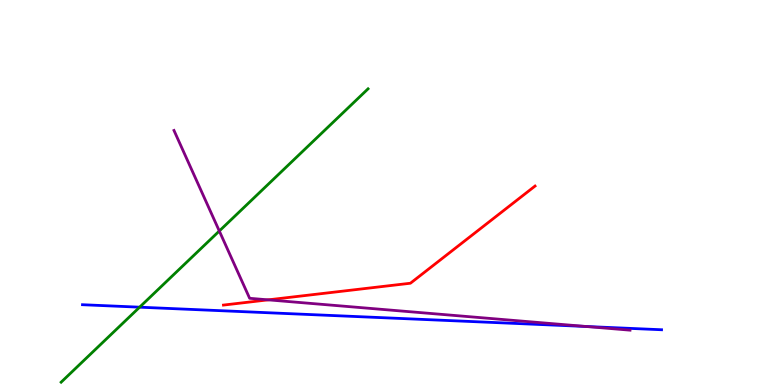[{'lines': ['blue', 'red'], 'intersections': []}, {'lines': ['green', 'red'], 'intersections': []}, {'lines': ['purple', 'red'], 'intersections': [{'x': 3.46, 'y': 2.21}]}, {'lines': ['blue', 'green'], 'intersections': [{'x': 1.8, 'y': 2.02}]}, {'lines': ['blue', 'purple'], 'intersections': [{'x': 7.56, 'y': 1.52}]}, {'lines': ['green', 'purple'], 'intersections': [{'x': 2.83, 'y': 4.0}]}]